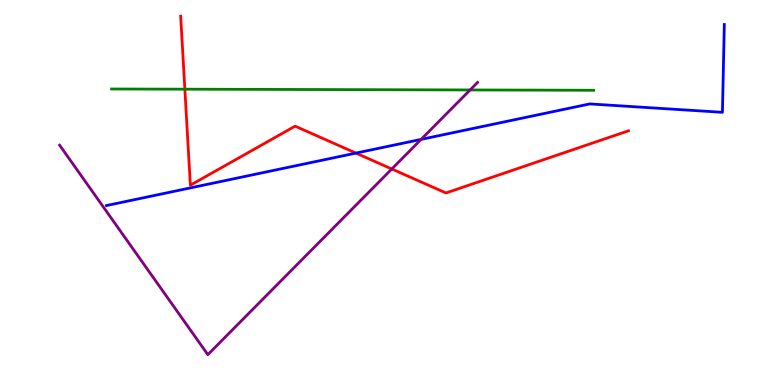[{'lines': ['blue', 'red'], 'intersections': [{'x': 4.59, 'y': 6.02}]}, {'lines': ['green', 'red'], 'intersections': [{'x': 2.39, 'y': 7.68}]}, {'lines': ['purple', 'red'], 'intersections': [{'x': 5.06, 'y': 5.61}]}, {'lines': ['blue', 'green'], 'intersections': []}, {'lines': ['blue', 'purple'], 'intersections': [{'x': 5.43, 'y': 6.38}]}, {'lines': ['green', 'purple'], 'intersections': [{'x': 6.07, 'y': 7.66}]}]